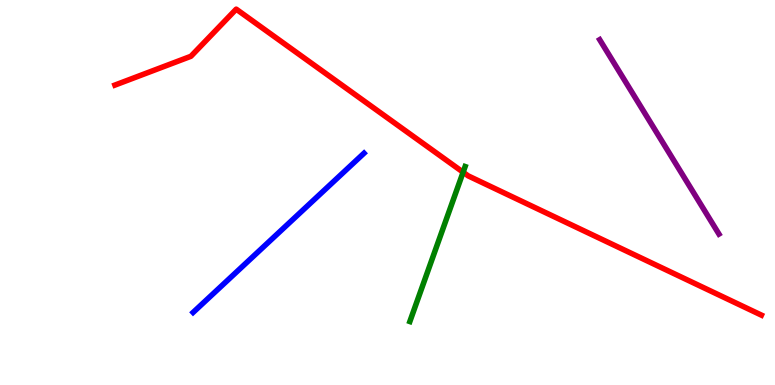[{'lines': ['blue', 'red'], 'intersections': []}, {'lines': ['green', 'red'], 'intersections': [{'x': 5.98, 'y': 5.53}]}, {'lines': ['purple', 'red'], 'intersections': []}, {'lines': ['blue', 'green'], 'intersections': []}, {'lines': ['blue', 'purple'], 'intersections': []}, {'lines': ['green', 'purple'], 'intersections': []}]